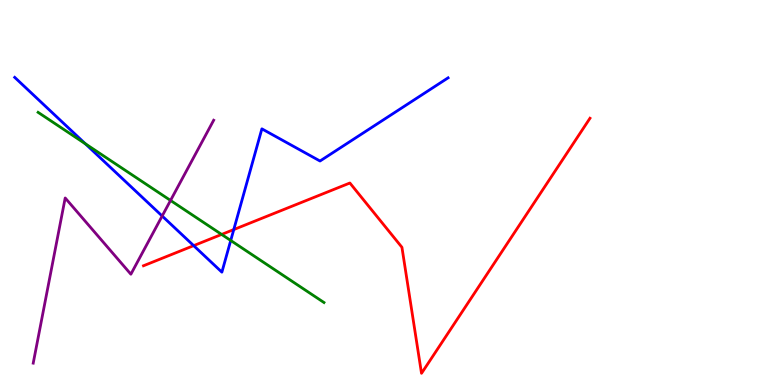[{'lines': ['blue', 'red'], 'intersections': [{'x': 2.5, 'y': 3.62}, {'x': 3.02, 'y': 4.04}]}, {'lines': ['green', 'red'], 'intersections': [{'x': 2.86, 'y': 3.91}]}, {'lines': ['purple', 'red'], 'intersections': []}, {'lines': ['blue', 'green'], 'intersections': [{'x': 1.1, 'y': 6.27}, {'x': 2.98, 'y': 3.75}]}, {'lines': ['blue', 'purple'], 'intersections': [{'x': 2.09, 'y': 4.39}]}, {'lines': ['green', 'purple'], 'intersections': [{'x': 2.2, 'y': 4.79}]}]